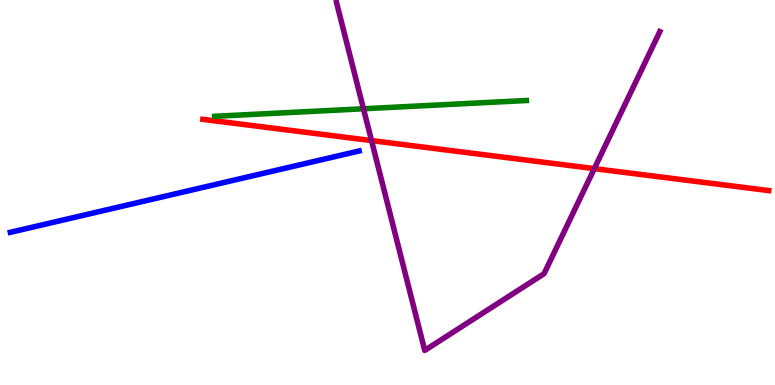[{'lines': ['blue', 'red'], 'intersections': []}, {'lines': ['green', 'red'], 'intersections': []}, {'lines': ['purple', 'red'], 'intersections': [{'x': 4.79, 'y': 6.35}, {'x': 7.67, 'y': 5.62}]}, {'lines': ['blue', 'green'], 'intersections': []}, {'lines': ['blue', 'purple'], 'intersections': []}, {'lines': ['green', 'purple'], 'intersections': [{'x': 4.69, 'y': 7.17}]}]